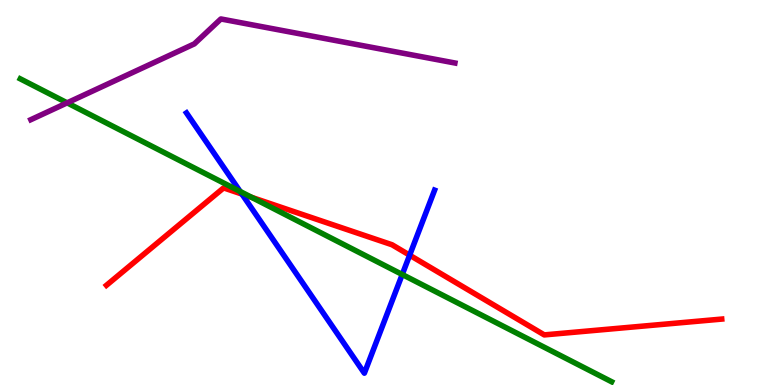[{'lines': ['blue', 'red'], 'intersections': [{'x': 3.12, 'y': 4.96}, {'x': 5.29, 'y': 3.37}]}, {'lines': ['green', 'red'], 'intersections': [{'x': 3.25, 'y': 4.87}]}, {'lines': ['purple', 'red'], 'intersections': []}, {'lines': ['blue', 'green'], 'intersections': [{'x': 3.1, 'y': 5.03}, {'x': 5.19, 'y': 2.87}]}, {'lines': ['blue', 'purple'], 'intersections': []}, {'lines': ['green', 'purple'], 'intersections': [{'x': 0.866, 'y': 7.33}]}]